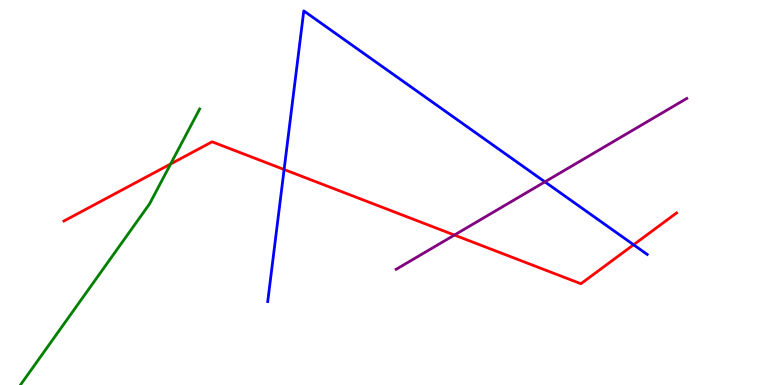[{'lines': ['blue', 'red'], 'intersections': [{'x': 3.67, 'y': 5.6}, {'x': 8.18, 'y': 3.64}]}, {'lines': ['green', 'red'], 'intersections': [{'x': 2.2, 'y': 5.74}]}, {'lines': ['purple', 'red'], 'intersections': [{'x': 5.86, 'y': 3.89}]}, {'lines': ['blue', 'green'], 'intersections': []}, {'lines': ['blue', 'purple'], 'intersections': [{'x': 7.03, 'y': 5.28}]}, {'lines': ['green', 'purple'], 'intersections': []}]